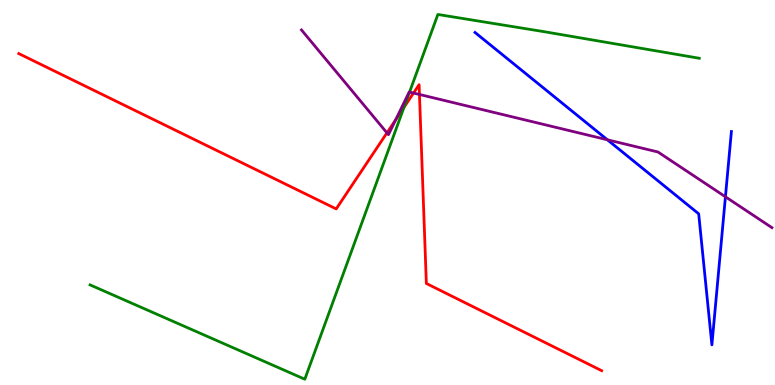[{'lines': ['blue', 'red'], 'intersections': []}, {'lines': ['green', 'red'], 'intersections': [{'x': 5.21, 'y': 7.21}]}, {'lines': ['purple', 'red'], 'intersections': [{'x': 4.99, 'y': 6.55}, {'x': 5.11, 'y': 6.89}, {'x': 5.34, 'y': 7.58}, {'x': 5.41, 'y': 7.55}]}, {'lines': ['blue', 'green'], 'intersections': []}, {'lines': ['blue', 'purple'], 'intersections': [{'x': 7.84, 'y': 6.37}, {'x': 9.36, 'y': 4.89}]}, {'lines': ['green', 'purple'], 'intersections': [{'x': 5.28, 'y': 7.61}]}]